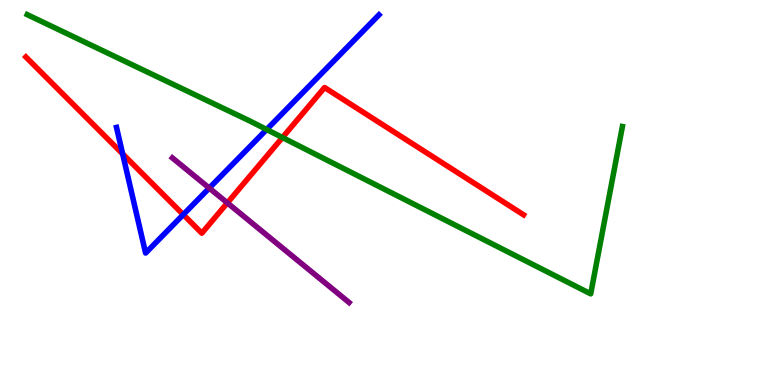[{'lines': ['blue', 'red'], 'intersections': [{'x': 1.58, 'y': 6.0}, {'x': 2.36, 'y': 4.43}]}, {'lines': ['green', 'red'], 'intersections': [{'x': 3.64, 'y': 6.43}]}, {'lines': ['purple', 'red'], 'intersections': [{'x': 2.93, 'y': 4.73}]}, {'lines': ['blue', 'green'], 'intersections': [{'x': 3.44, 'y': 6.64}]}, {'lines': ['blue', 'purple'], 'intersections': [{'x': 2.7, 'y': 5.11}]}, {'lines': ['green', 'purple'], 'intersections': []}]